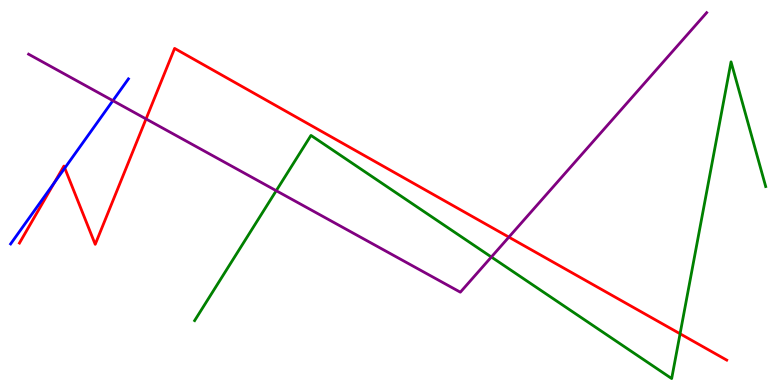[{'lines': ['blue', 'red'], 'intersections': [{'x': 0.701, 'y': 5.25}, {'x': 0.836, 'y': 5.63}]}, {'lines': ['green', 'red'], 'intersections': [{'x': 8.78, 'y': 1.33}]}, {'lines': ['purple', 'red'], 'intersections': [{'x': 1.88, 'y': 6.91}, {'x': 6.57, 'y': 3.84}]}, {'lines': ['blue', 'green'], 'intersections': []}, {'lines': ['blue', 'purple'], 'intersections': [{'x': 1.46, 'y': 7.39}]}, {'lines': ['green', 'purple'], 'intersections': [{'x': 3.56, 'y': 5.05}, {'x': 6.34, 'y': 3.32}]}]